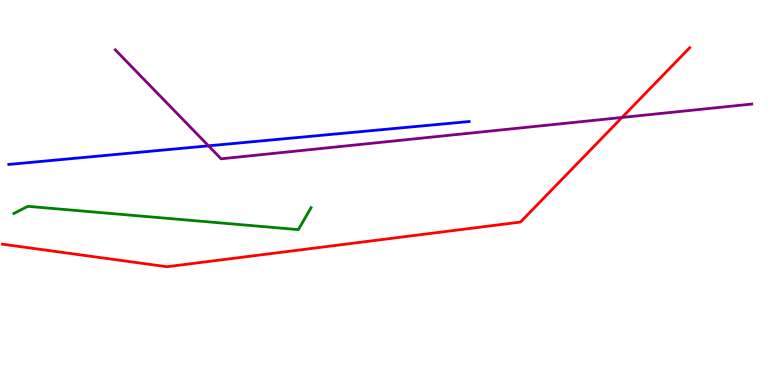[{'lines': ['blue', 'red'], 'intersections': []}, {'lines': ['green', 'red'], 'intersections': []}, {'lines': ['purple', 'red'], 'intersections': [{'x': 8.03, 'y': 6.95}]}, {'lines': ['blue', 'green'], 'intersections': []}, {'lines': ['blue', 'purple'], 'intersections': [{'x': 2.69, 'y': 6.21}]}, {'lines': ['green', 'purple'], 'intersections': []}]